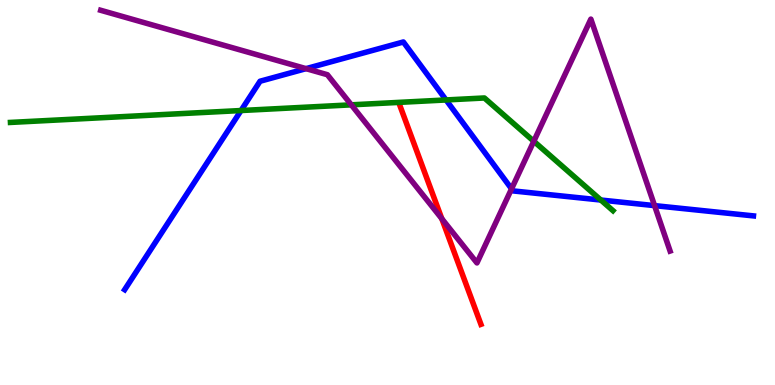[{'lines': ['blue', 'red'], 'intersections': []}, {'lines': ['green', 'red'], 'intersections': []}, {'lines': ['purple', 'red'], 'intersections': [{'x': 5.7, 'y': 4.32}]}, {'lines': ['blue', 'green'], 'intersections': [{'x': 3.11, 'y': 7.13}, {'x': 5.76, 'y': 7.4}, {'x': 7.75, 'y': 4.8}]}, {'lines': ['blue', 'purple'], 'intersections': [{'x': 3.95, 'y': 8.22}, {'x': 6.6, 'y': 5.09}, {'x': 8.45, 'y': 4.66}]}, {'lines': ['green', 'purple'], 'intersections': [{'x': 4.53, 'y': 7.28}, {'x': 6.89, 'y': 6.33}]}]